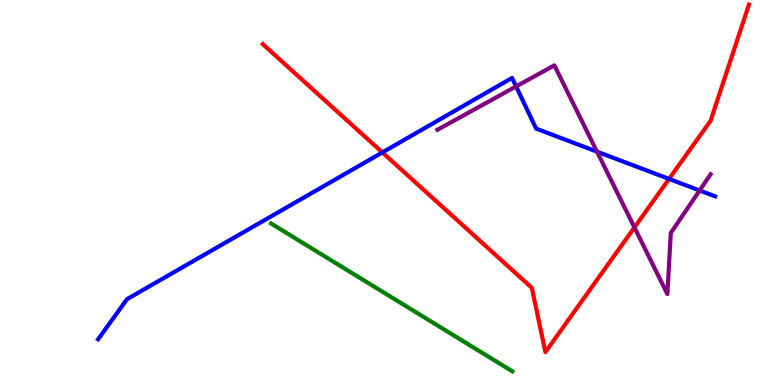[{'lines': ['blue', 'red'], 'intersections': [{'x': 4.93, 'y': 6.04}, {'x': 8.63, 'y': 5.35}]}, {'lines': ['green', 'red'], 'intersections': []}, {'lines': ['purple', 'red'], 'intersections': [{'x': 8.19, 'y': 4.09}]}, {'lines': ['blue', 'green'], 'intersections': []}, {'lines': ['blue', 'purple'], 'intersections': [{'x': 6.66, 'y': 7.75}, {'x': 7.7, 'y': 6.06}, {'x': 9.03, 'y': 5.05}]}, {'lines': ['green', 'purple'], 'intersections': []}]